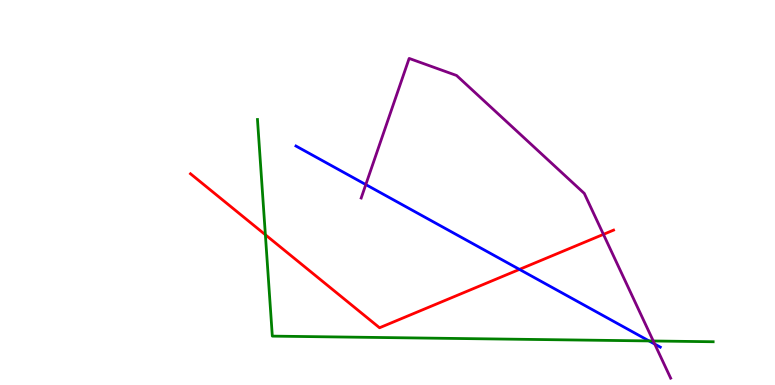[{'lines': ['blue', 'red'], 'intersections': [{'x': 6.7, 'y': 3.0}]}, {'lines': ['green', 'red'], 'intersections': [{'x': 3.42, 'y': 3.9}]}, {'lines': ['purple', 'red'], 'intersections': [{'x': 7.79, 'y': 3.91}]}, {'lines': ['blue', 'green'], 'intersections': [{'x': 8.37, 'y': 1.14}]}, {'lines': ['blue', 'purple'], 'intersections': [{'x': 4.72, 'y': 5.21}, {'x': 8.45, 'y': 1.06}]}, {'lines': ['green', 'purple'], 'intersections': [{'x': 8.43, 'y': 1.14}]}]